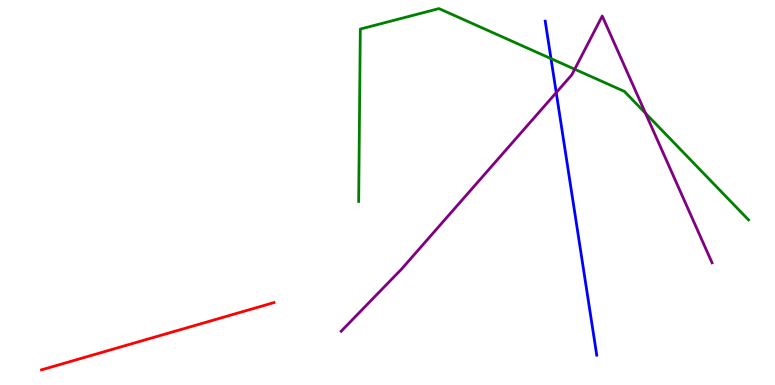[{'lines': ['blue', 'red'], 'intersections': []}, {'lines': ['green', 'red'], 'intersections': []}, {'lines': ['purple', 'red'], 'intersections': []}, {'lines': ['blue', 'green'], 'intersections': [{'x': 7.11, 'y': 8.48}]}, {'lines': ['blue', 'purple'], 'intersections': [{'x': 7.18, 'y': 7.59}]}, {'lines': ['green', 'purple'], 'intersections': [{'x': 7.42, 'y': 8.2}, {'x': 8.33, 'y': 7.06}]}]